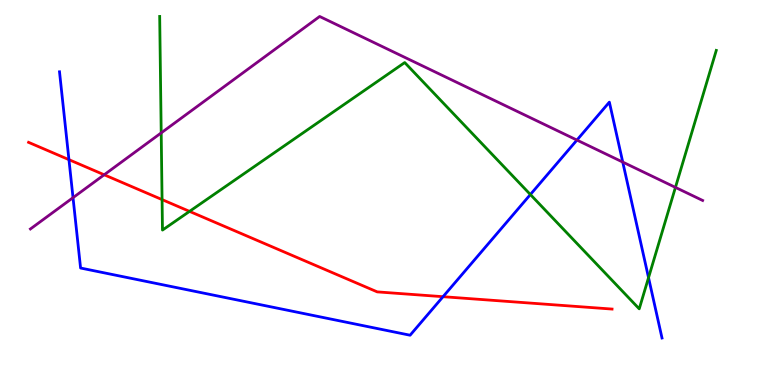[{'lines': ['blue', 'red'], 'intersections': [{'x': 0.89, 'y': 5.85}, {'x': 5.72, 'y': 2.29}]}, {'lines': ['green', 'red'], 'intersections': [{'x': 2.09, 'y': 4.82}, {'x': 2.45, 'y': 4.51}]}, {'lines': ['purple', 'red'], 'intersections': [{'x': 1.34, 'y': 5.46}]}, {'lines': ['blue', 'green'], 'intersections': [{'x': 6.84, 'y': 4.95}, {'x': 8.37, 'y': 2.79}]}, {'lines': ['blue', 'purple'], 'intersections': [{'x': 0.942, 'y': 4.87}, {'x': 7.44, 'y': 6.36}, {'x': 8.04, 'y': 5.79}]}, {'lines': ['green', 'purple'], 'intersections': [{'x': 2.08, 'y': 6.55}, {'x': 8.72, 'y': 5.13}]}]